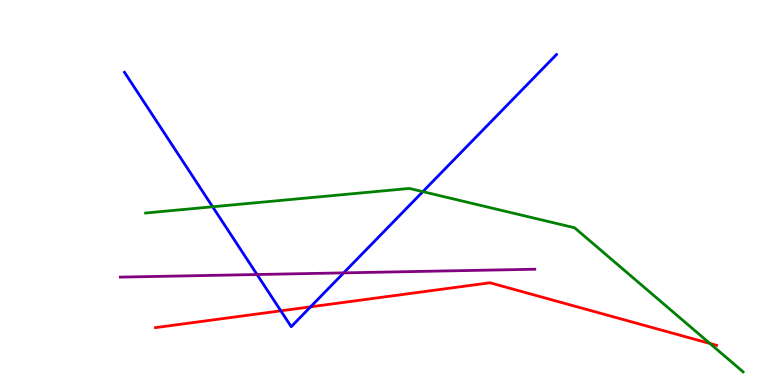[{'lines': ['blue', 'red'], 'intersections': [{'x': 3.62, 'y': 1.93}, {'x': 4.01, 'y': 2.03}]}, {'lines': ['green', 'red'], 'intersections': [{'x': 9.16, 'y': 1.08}]}, {'lines': ['purple', 'red'], 'intersections': []}, {'lines': ['blue', 'green'], 'intersections': [{'x': 2.74, 'y': 4.63}, {'x': 5.46, 'y': 5.02}]}, {'lines': ['blue', 'purple'], 'intersections': [{'x': 3.32, 'y': 2.87}, {'x': 4.43, 'y': 2.91}]}, {'lines': ['green', 'purple'], 'intersections': []}]